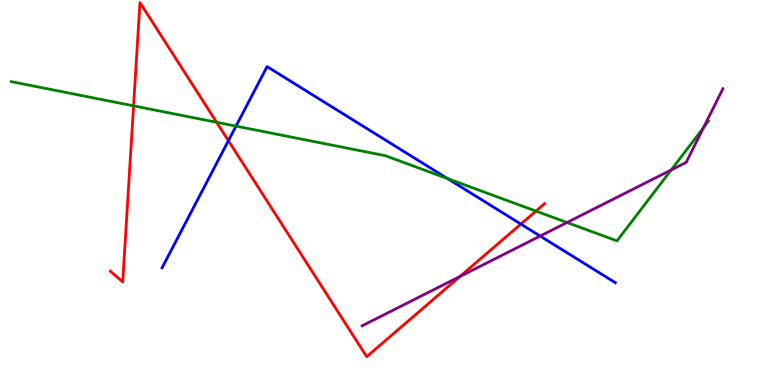[{'lines': ['blue', 'red'], 'intersections': [{'x': 2.95, 'y': 6.35}, {'x': 6.72, 'y': 4.18}]}, {'lines': ['green', 'red'], 'intersections': [{'x': 1.72, 'y': 7.25}, {'x': 2.8, 'y': 6.82}, {'x': 6.92, 'y': 4.52}]}, {'lines': ['purple', 'red'], 'intersections': [{'x': 5.93, 'y': 2.82}]}, {'lines': ['blue', 'green'], 'intersections': [{'x': 3.05, 'y': 6.72}, {'x': 5.77, 'y': 5.36}]}, {'lines': ['blue', 'purple'], 'intersections': [{'x': 6.97, 'y': 3.87}]}, {'lines': ['green', 'purple'], 'intersections': [{'x': 7.32, 'y': 4.22}, {'x': 8.66, 'y': 5.58}, {'x': 9.08, 'y': 6.68}]}]